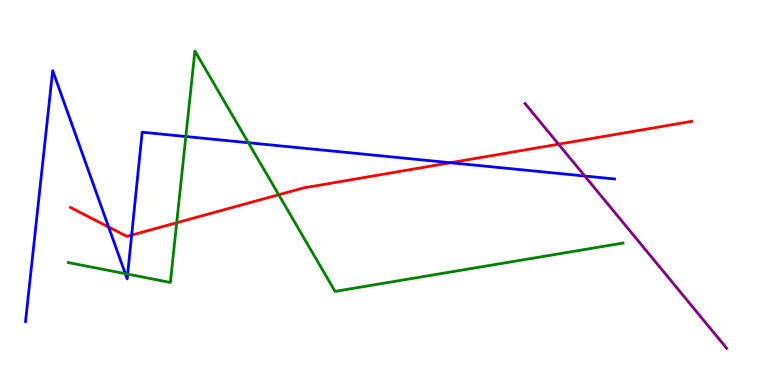[{'lines': ['blue', 'red'], 'intersections': [{'x': 1.4, 'y': 4.1}, {'x': 1.7, 'y': 3.89}, {'x': 5.81, 'y': 5.77}]}, {'lines': ['green', 'red'], 'intersections': [{'x': 2.28, 'y': 4.21}, {'x': 3.6, 'y': 4.94}]}, {'lines': ['purple', 'red'], 'intersections': [{'x': 7.21, 'y': 6.25}]}, {'lines': ['blue', 'green'], 'intersections': [{'x': 1.62, 'y': 2.89}, {'x': 1.65, 'y': 2.88}, {'x': 2.4, 'y': 6.45}, {'x': 3.2, 'y': 6.29}]}, {'lines': ['blue', 'purple'], 'intersections': [{'x': 7.55, 'y': 5.43}]}, {'lines': ['green', 'purple'], 'intersections': []}]